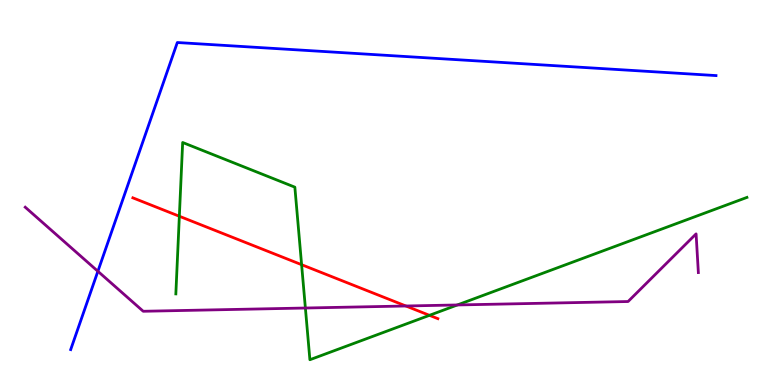[{'lines': ['blue', 'red'], 'intersections': []}, {'lines': ['green', 'red'], 'intersections': [{'x': 2.31, 'y': 4.38}, {'x': 3.89, 'y': 3.13}, {'x': 5.54, 'y': 1.81}]}, {'lines': ['purple', 'red'], 'intersections': [{'x': 5.24, 'y': 2.05}]}, {'lines': ['blue', 'green'], 'intersections': []}, {'lines': ['blue', 'purple'], 'intersections': [{'x': 1.26, 'y': 2.95}]}, {'lines': ['green', 'purple'], 'intersections': [{'x': 3.94, 'y': 2.0}, {'x': 5.9, 'y': 2.08}]}]